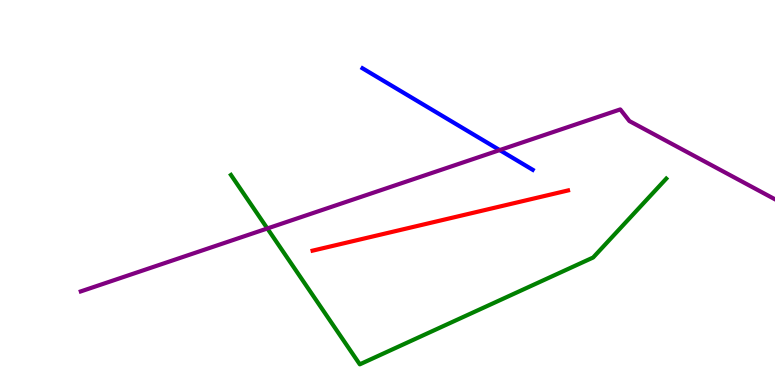[{'lines': ['blue', 'red'], 'intersections': []}, {'lines': ['green', 'red'], 'intersections': []}, {'lines': ['purple', 'red'], 'intersections': []}, {'lines': ['blue', 'green'], 'intersections': []}, {'lines': ['blue', 'purple'], 'intersections': [{'x': 6.45, 'y': 6.1}]}, {'lines': ['green', 'purple'], 'intersections': [{'x': 3.45, 'y': 4.07}]}]